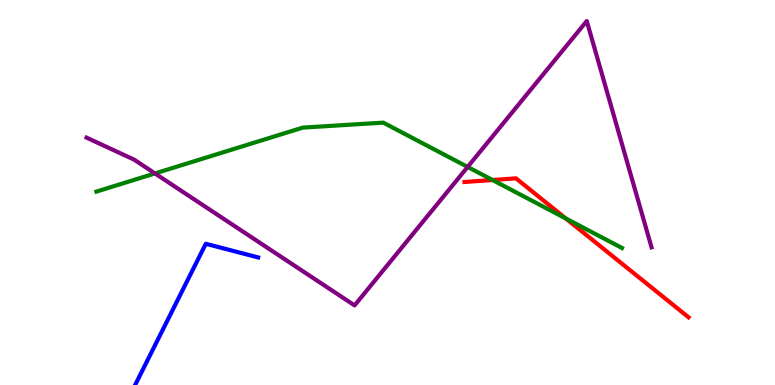[{'lines': ['blue', 'red'], 'intersections': []}, {'lines': ['green', 'red'], 'intersections': [{'x': 6.36, 'y': 5.32}, {'x': 7.3, 'y': 4.33}]}, {'lines': ['purple', 'red'], 'intersections': []}, {'lines': ['blue', 'green'], 'intersections': []}, {'lines': ['blue', 'purple'], 'intersections': []}, {'lines': ['green', 'purple'], 'intersections': [{'x': 2.0, 'y': 5.5}, {'x': 6.03, 'y': 5.66}]}]